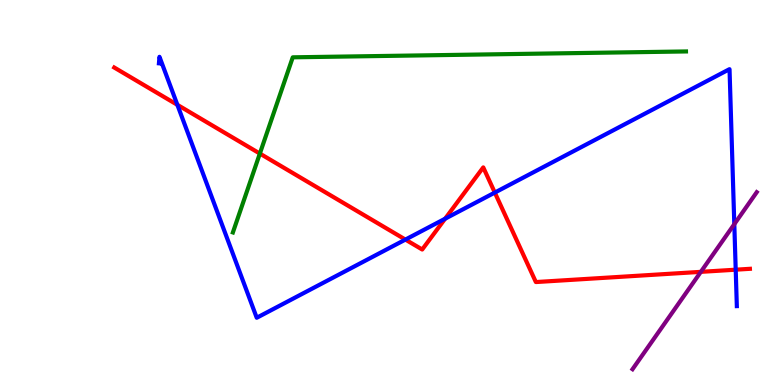[{'lines': ['blue', 'red'], 'intersections': [{'x': 2.29, 'y': 7.28}, {'x': 5.23, 'y': 3.78}, {'x': 5.74, 'y': 4.32}, {'x': 6.38, 'y': 5.0}, {'x': 9.49, 'y': 3.0}]}, {'lines': ['green', 'red'], 'intersections': [{'x': 3.35, 'y': 6.01}]}, {'lines': ['purple', 'red'], 'intersections': [{'x': 9.04, 'y': 2.94}]}, {'lines': ['blue', 'green'], 'intersections': []}, {'lines': ['blue', 'purple'], 'intersections': [{'x': 9.47, 'y': 4.18}]}, {'lines': ['green', 'purple'], 'intersections': []}]